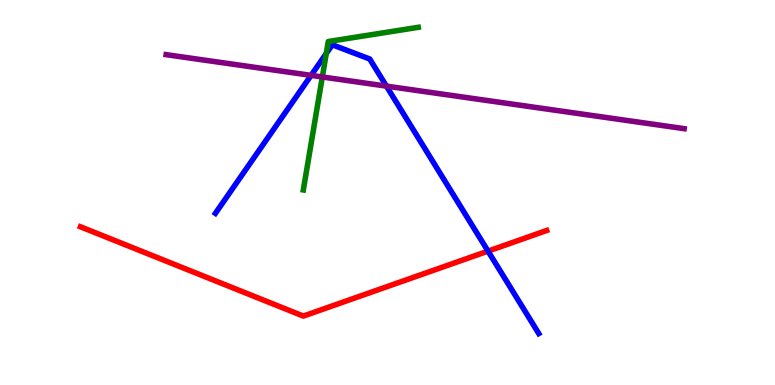[{'lines': ['blue', 'red'], 'intersections': [{'x': 6.3, 'y': 3.48}]}, {'lines': ['green', 'red'], 'intersections': []}, {'lines': ['purple', 'red'], 'intersections': []}, {'lines': ['blue', 'green'], 'intersections': [{'x': 4.21, 'y': 8.61}]}, {'lines': ['blue', 'purple'], 'intersections': [{'x': 4.01, 'y': 8.04}, {'x': 4.99, 'y': 7.76}]}, {'lines': ['green', 'purple'], 'intersections': [{'x': 4.16, 'y': 8.0}]}]